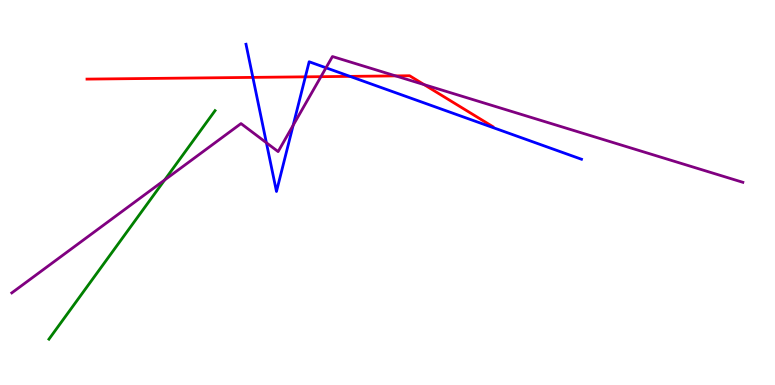[{'lines': ['blue', 'red'], 'intersections': [{'x': 3.26, 'y': 7.99}, {'x': 3.94, 'y': 8.0}, {'x': 4.52, 'y': 8.02}]}, {'lines': ['green', 'red'], 'intersections': []}, {'lines': ['purple', 'red'], 'intersections': [{'x': 4.14, 'y': 8.01}, {'x': 5.1, 'y': 8.03}, {'x': 5.47, 'y': 7.8}]}, {'lines': ['blue', 'green'], 'intersections': []}, {'lines': ['blue', 'purple'], 'intersections': [{'x': 3.44, 'y': 6.29}, {'x': 3.78, 'y': 6.75}, {'x': 4.21, 'y': 8.24}]}, {'lines': ['green', 'purple'], 'intersections': [{'x': 2.12, 'y': 5.33}]}]